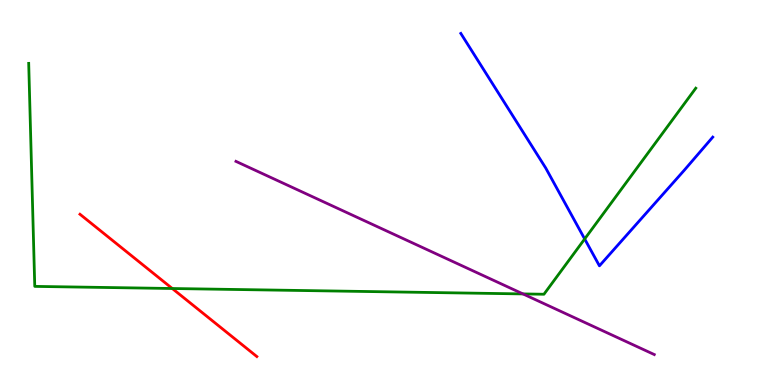[{'lines': ['blue', 'red'], 'intersections': []}, {'lines': ['green', 'red'], 'intersections': [{'x': 2.22, 'y': 2.51}]}, {'lines': ['purple', 'red'], 'intersections': []}, {'lines': ['blue', 'green'], 'intersections': [{'x': 7.54, 'y': 3.79}]}, {'lines': ['blue', 'purple'], 'intersections': []}, {'lines': ['green', 'purple'], 'intersections': [{'x': 6.75, 'y': 2.37}]}]